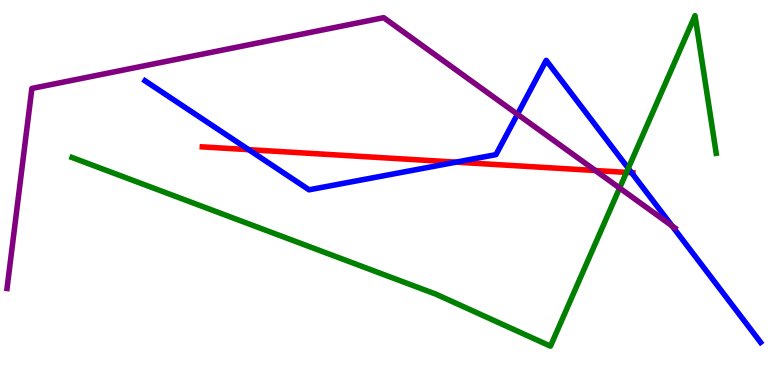[{'lines': ['blue', 'red'], 'intersections': [{'x': 3.21, 'y': 6.11}, {'x': 5.88, 'y': 5.79}, {'x': 8.15, 'y': 5.51}]}, {'lines': ['green', 'red'], 'intersections': [{'x': 8.08, 'y': 5.52}]}, {'lines': ['purple', 'red'], 'intersections': [{'x': 7.68, 'y': 5.57}]}, {'lines': ['blue', 'green'], 'intersections': [{'x': 8.11, 'y': 5.63}]}, {'lines': ['blue', 'purple'], 'intersections': [{'x': 6.68, 'y': 7.03}, {'x': 8.67, 'y': 4.13}]}, {'lines': ['green', 'purple'], 'intersections': [{'x': 8.0, 'y': 5.12}]}]